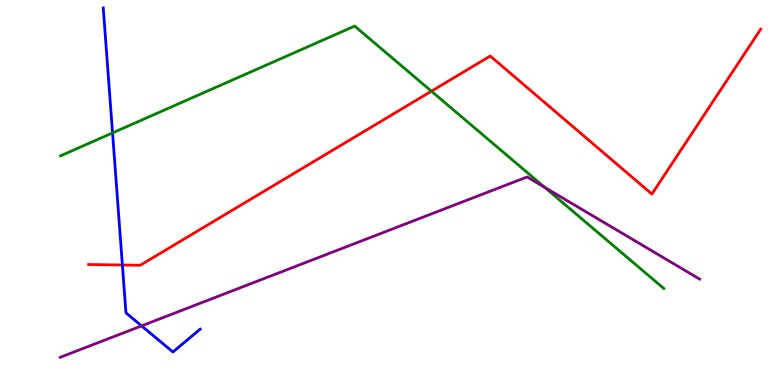[{'lines': ['blue', 'red'], 'intersections': [{'x': 1.58, 'y': 3.12}]}, {'lines': ['green', 'red'], 'intersections': [{'x': 5.57, 'y': 7.63}]}, {'lines': ['purple', 'red'], 'intersections': []}, {'lines': ['blue', 'green'], 'intersections': [{'x': 1.45, 'y': 6.55}]}, {'lines': ['blue', 'purple'], 'intersections': [{'x': 1.83, 'y': 1.54}]}, {'lines': ['green', 'purple'], 'intersections': [{'x': 7.03, 'y': 5.13}]}]